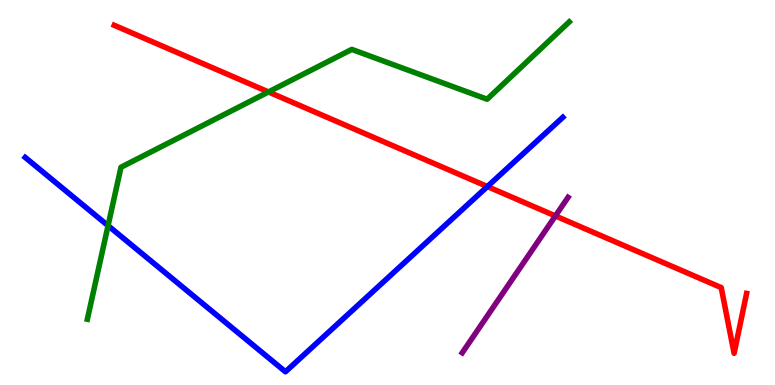[{'lines': ['blue', 'red'], 'intersections': [{'x': 6.29, 'y': 5.15}]}, {'lines': ['green', 'red'], 'intersections': [{'x': 3.46, 'y': 7.61}]}, {'lines': ['purple', 'red'], 'intersections': [{'x': 7.17, 'y': 4.39}]}, {'lines': ['blue', 'green'], 'intersections': [{'x': 1.39, 'y': 4.14}]}, {'lines': ['blue', 'purple'], 'intersections': []}, {'lines': ['green', 'purple'], 'intersections': []}]